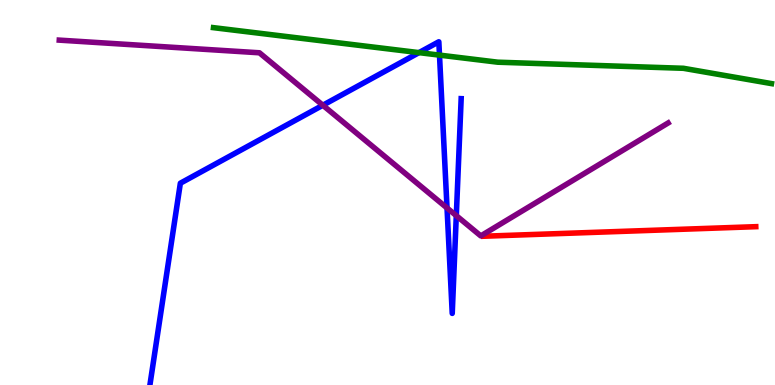[{'lines': ['blue', 'red'], 'intersections': []}, {'lines': ['green', 'red'], 'intersections': []}, {'lines': ['purple', 'red'], 'intersections': []}, {'lines': ['blue', 'green'], 'intersections': [{'x': 5.41, 'y': 8.63}, {'x': 5.67, 'y': 8.57}]}, {'lines': ['blue', 'purple'], 'intersections': [{'x': 4.17, 'y': 7.27}, {'x': 5.77, 'y': 4.6}, {'x': 5.89, 'y': 4.4}]}, {'lines': ['green', 'purple'], 'intersections': []}]